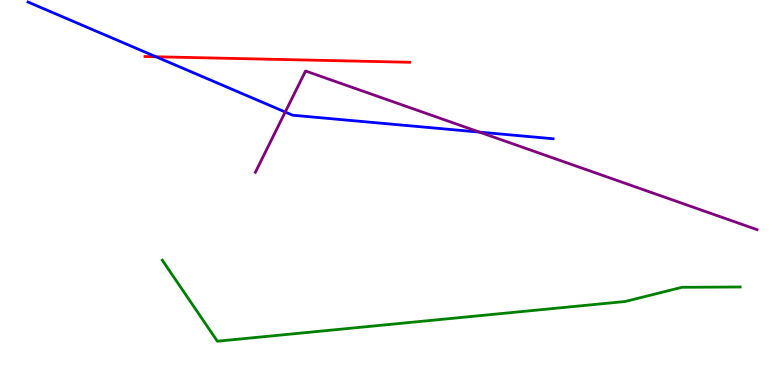[{'lines': ['blue', 'red'], 'intersections': [{'x': 2.01, 'y': 8.53}]}, {'lines': ['green', 'red'], 'intersections': []}, {'lines': ['purple', 'red'], 'intersections': []}, {'lines': ['blue', 'green'], 'intersections': []}, {'lines': ['blue', 'purple'], 'intersections': [{'x': 3.68, 'y': 7.09}, {'x': 6.19, 'y': 6.57}]}, {'lines': ['green', 'purple'], 'intersections': []}]